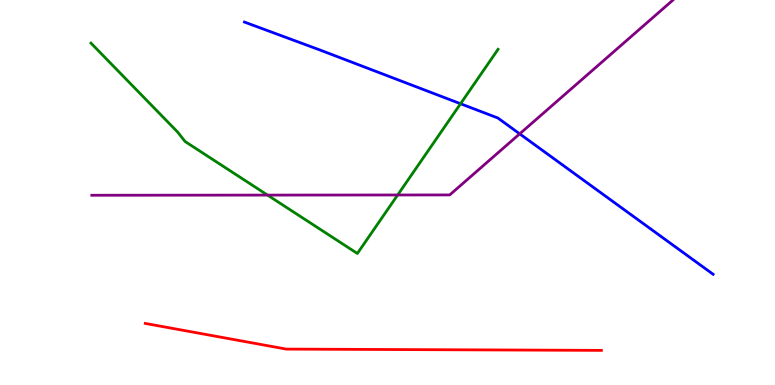[{'lines': ['blue', 'red'], 'intersections': []}, {'lines': ['green', 'red'], 'intersections': []}, {'lines': ['purple', 'red'], 'intersections': []}, {'lines': ['blue', 'green'], 'intersections': [{'x': 5.94, 'y': 7.31}]}, {'lines': ['blue', 'purple'], 'intersections': [{'x': 6.71, 'y': 6.52}]}, {'lines': ['green', 'purple'], 'intersections': [{'x': 3.45, 'y': 4.93}, {'x': 5.13, 'y': 4.94}]}]